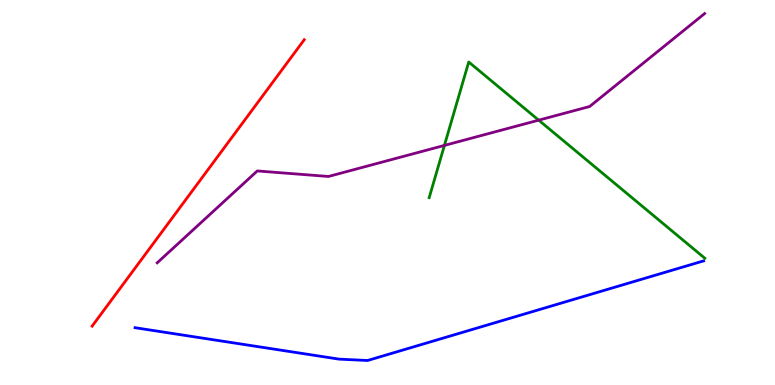[{'lines': ['blue', 'red'], 'intersections': []}, {'lines': ['green', 'red'], 'intersections': []}, {'lines': ['purple', 'red'], 'intersections': []}, {'lines': ['blue', 'green'], 'intersections': []}, {'lines': ['blue', 'purple'], 'intersections': []}, {'lines': ['green', 'purple'], 'intersections': [{'x': 5.73, 'y': 6.22}, {'x': 6.95, 'y': 6.88}]}]